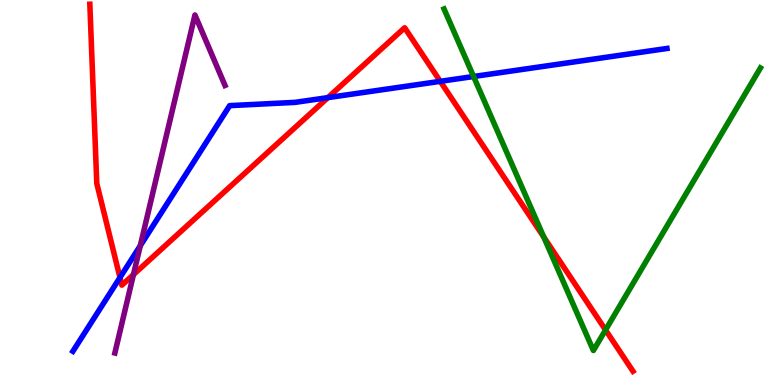[{'lines': ['blue', 'red'], 'intersections': [{'x': 1.55, 'y': 2.79}, {'x': 4.23, 'y': 7.46}, {'x': 5.68, 'y': 7.89}]}, {'lines': ['green', 'red'], 'intersections': [{'x': 7.02, 'y': 3.84}, {'x': 7.81, 'y': 1.43}]}, {'lines': ['purple', 'red'], 'intersections': [{'x': 1.72, 'y': 2.87}]}, {'lines': ['blue', 'green'], 'intersections': [{'x': 6.11, 'y': 8.01}]}, {'lines': ['blue', 'purple'], 'intersections': [{'x': 1.81, 'y': 3.62}]}, {'lines': ['green', 'purple'], 'intersections': []}]